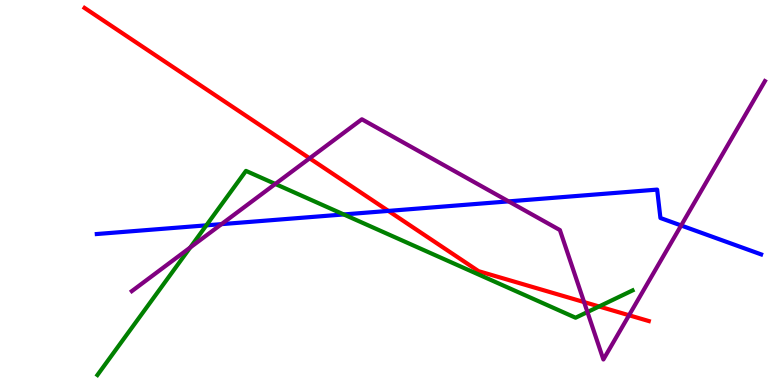[{'lines': ['blue', 'red'], 'intersections': [{'x': 5.01, 'y': 4.52}]}, {'lines': ['green', 'red'], 'intersections': [{'x': 7.73, 'y': 2.04}]}, {'lines': ['purple', 'red'], 'intersections': [{'x': 4.0, 'y': 5.89}, {'x': 7.54, 'y': 2.15}, {'x': 8.12, 'y': 1.81}]}, {'lines': ['blue', 'green'], 'intersections': [{'x': 2.66, 'y': 4.15}, {'x': 4.44, 'y': 4.43}]}, {'lines': ['blue', 'purple'], 'intersections': [{'x': 2.86, 'y': 4.18}, {'x': 6.56, 'y': 4.77}, {'x': 8.79, 'y': 4.14}]}, {'lines': ['green', 'purple'], 'intersections': [{'x': 2.45, 'y': 3.57}, {'x': 3.55, 'y': 5.22}, {'x': 7.58, 'y': 1.89}]}]